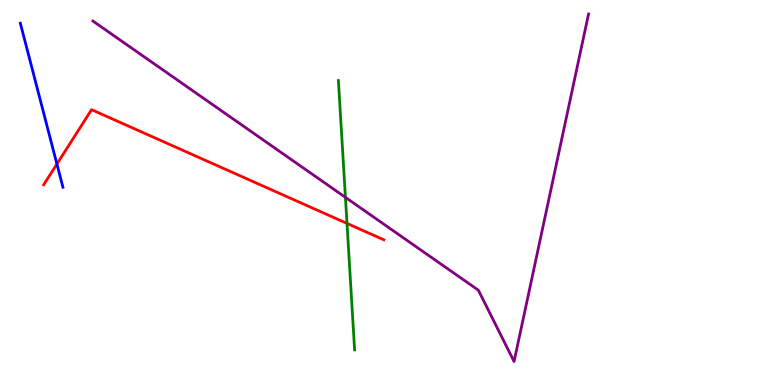[{'lines': ['blue', 'red'], 'intersections': [{'x': 0.734, 'y': 5.74}]}, {'lines': ['green', 'red'], 'intersections': [{'x': 4.48, 'y': 4.2}]}, {'lines': ['purple', 'red'], 'intersections': []}, {'lines': ['blue', 'green'], 'intersections': []}, {'lines': ['blue', 'purple'], 'intersections': []}, {'lines': ['green', 'purple'], 'intersections': [{'x': 4.46, 'y': 4.87}]}]